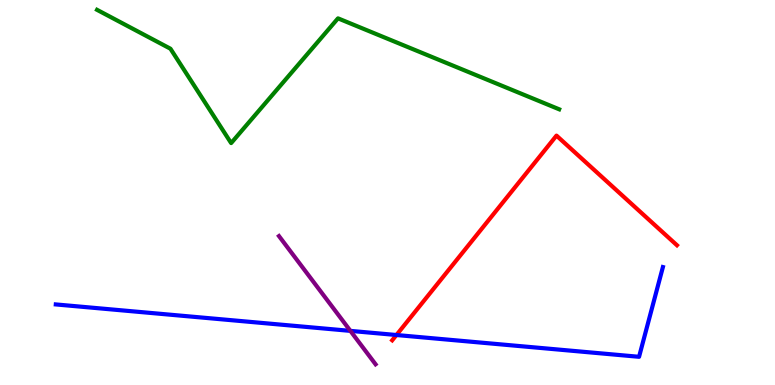[{'lines': ['blue', 'red'], 'intersections': [{'x': 5.12, 'y': 1.3}]}, {'lines': ['green', 'red'], 'intersections': []}, {'lines': ['purple', 'red'], 'intersections': []}, {'lines': ['blue', 'green'], 'intersections': []}, {'lines': ['blue', 'purple'], 'intersections': [{'x': 4.52, 'y': 1.41}]}, {'lines': ['green', 'purple'], 'intersections': []}]